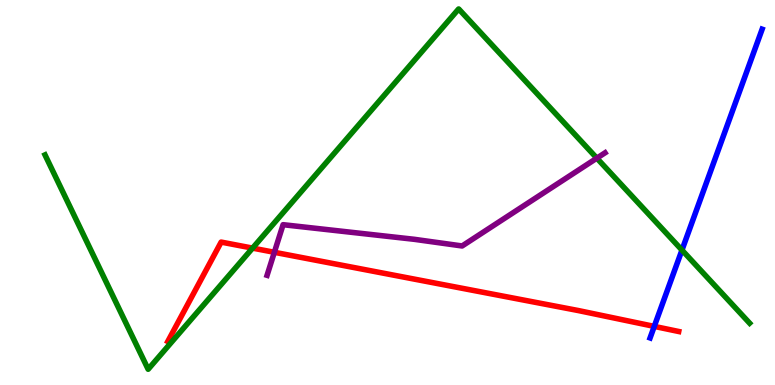[{'lines': ['blue', 'red'], 'intersections': [{'x': 8.44, 'y': 1.52}]}, {'lines': ['green', 'red'], 'intersections': [{'x': 3.26, 'y': 3.56}]}, {'lines': ['purple', 'red'], 'intersections': [{'x': 3.54, 'y': 3.45}]}, {'lines': ['blue', 'green'], 'intersections': [{'x': 8.8, 'y': 3.5}]}, {'lines': ['blue', 'purple'], 'intersections': []}, {'lines': ['green', 'purple'], 'intersections': [{'x': 7.7, 'y': 5.89}]}]